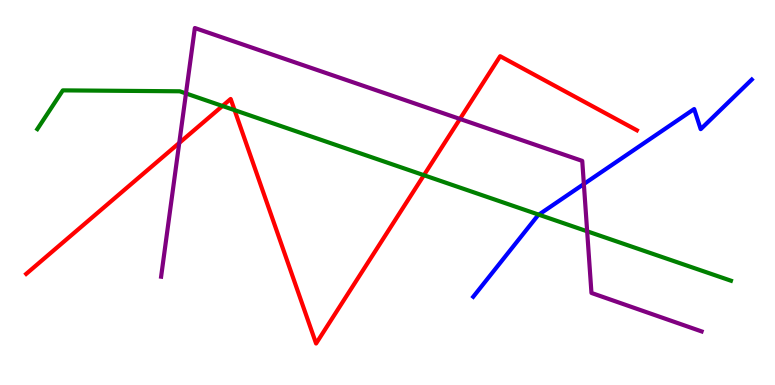[{'lines': ['blue', 'red'], 'intersections': []}, {'lines': ['green', 'red'], 'intersections': [{'x': 2.87, 'y': 7.25}, {'x': 3.03, 'y': 7.14}, {'x': 5.47, 'y': 5.45}]}, {'lines': ['purple', 'red'], 'intersections': [{'x': 2.31, 'y': 6.29}, {'x': 5.93, 'y': 6.91}]}, {'lines': ['blue', 'green'], 'intersections': [{'x': 6.95, 'y': 4.42}]}, {'lines': ['blue', 'purple'], 'intersections': [{'x': 7.53, 'y': 5.22}]}, {'lines': ['green', 'purple'], 'intersections': [{'x': 2.4, 'y': 7.57}, {'x': 7.58, 'y': 3.99}]}]